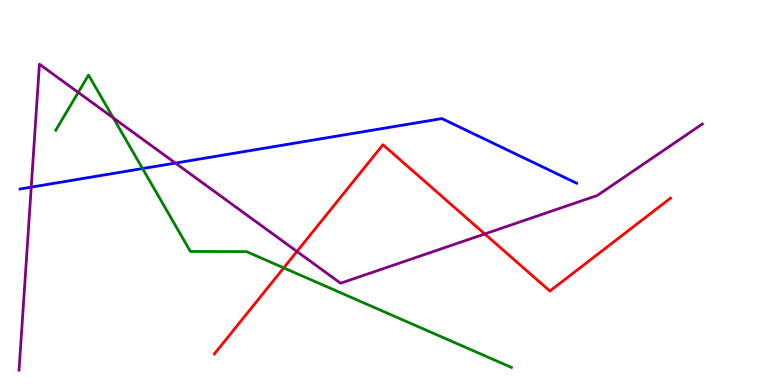[{'lines': ['blue', 'red'], 'intersections': []}, {'lines': ['green', 'red'], 'intersections': [{'x': 3.66, 'y': 3.04}]}, {'lines': ['purple', 'red'], 'intersections': [{'x': 3.83, 'y': 3.47}, {'x': 6.26, 'y': 3.92}]}, {'lines': ['blue', 'green'], 'intersections': [{'x': 1.84, 'y': 5.62}]}, {'lines': ['blue', 'purple'], 'intersections': [{'x': 0.403, 'y': 5.14}, {'x': 2.26, 'y': 5.76}]}, {'lines': ['green', 'purple'], 'intersections': [{'x': 1.01, 'y': 7.6}, {'x': 1.46, 'y': 6.94}]}]